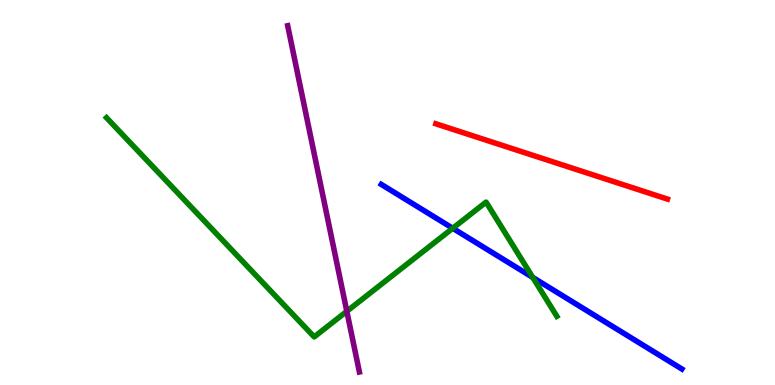[{'lines': ['blue', 'red'], 'intersections': []}, {'lines': ['green', 'red'], 'intersections': []}, {'lines': ['purple', 'red'], 'intersections': []}, {'lines': ['blue', 'green'], 'intersections': [{'x': 5.84, 'y': 4.07}, {'x': 6.87, 'y': 2.79}]}, {'lines': ['blue', 'purple'], 'intersections': []}, {'lines': ['green', 'purple'], 'intersections': [{'x': 4.48, 'y': 1.91}]}]